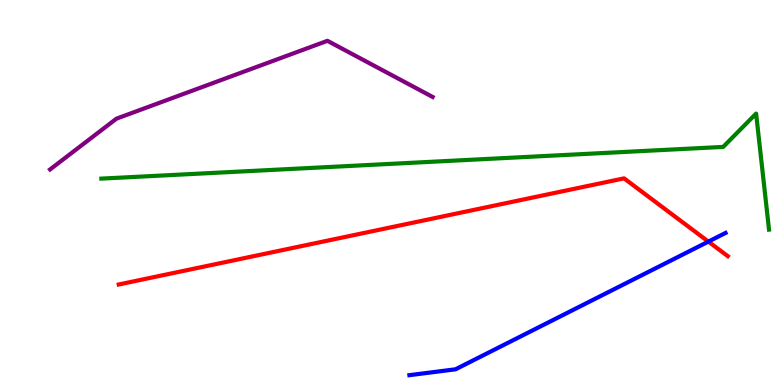[{'lines': ['blue', 'red'], 'intersections': [{'x': 9.14, 'y': 3.72}]}, {'lines': ['green', 'red'], 'intersections': []}, {'lines': ['purple', 'red'], 'intersections': []}, {'lines': ['blue', 'green'], 'intersections': []}, {'lines': ['blue', 'purple'], 'intersections': []}, {'lines': ['green', 'purple'], 'intersections': []}]